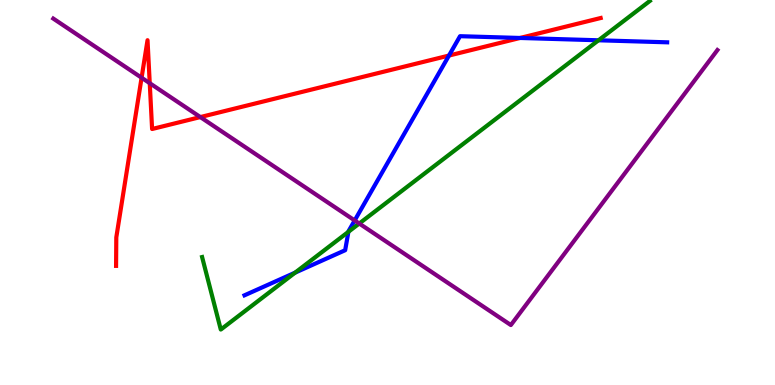[{'lines': ['blue', 'red'], 'intersections': [{'x': 5.79, 'y': 8.56}, {'x': 6.71, 'y': 9.01}]}, {'lines': ['green', 'red'], 'intersections': []}, {'lines': ['purple', 'red'], 'intersections': [{'x': 1.83, 'y': 7.98}, {'x': 1.93, 'y': 7.84}, {'x': 2.58, 'y': 6.96}]}, {'lines': ['blue', 'green'], 'intersections': [{'x': 3.81, 'y': 2.92}, {'x': 4.5, 'y': 3.98}, {'x': 7.72, 'y': 8.95}]}, {'lines': ['blue', 'purple'], 'intersections': [{'x': 4.58, 'y': 4.27}]}, {'lines': ['green', 'purple'], 'intersections': [{'x': 4.64, 'y': 4.19}]}]